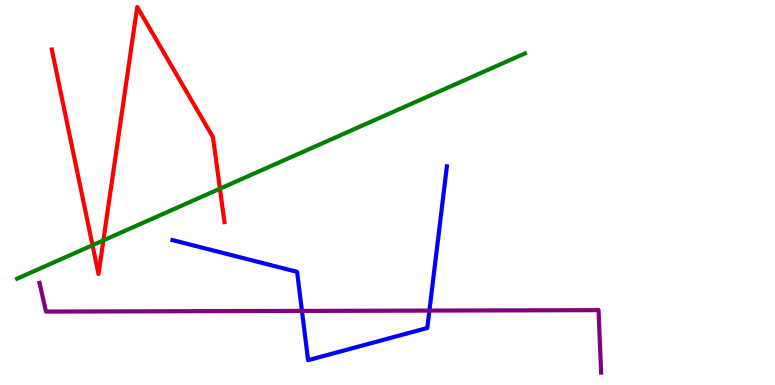[{'lines': ['blue', 'red'], 'intersections': []}, {'lines': ['green', 'red'], 'intersections': [{'x': 1.19, 'y': 3.63}, {'x': 1.33, 'y': 3.76}, {'x': 2.84, 'y': 5.1}]}, {'lines': ['purple', 'red'], 'intersections': []}, {'lines': ['blue', 'green'], 'intersections': []}, {'lines': ['blue', 'purple'], 'intersections': [{'x': 3.9, 'y': 1.92}, {'x': 5.54, 'y': 1.93}]}, {'lines': ['green', 'purple'], 'intersections': []}]